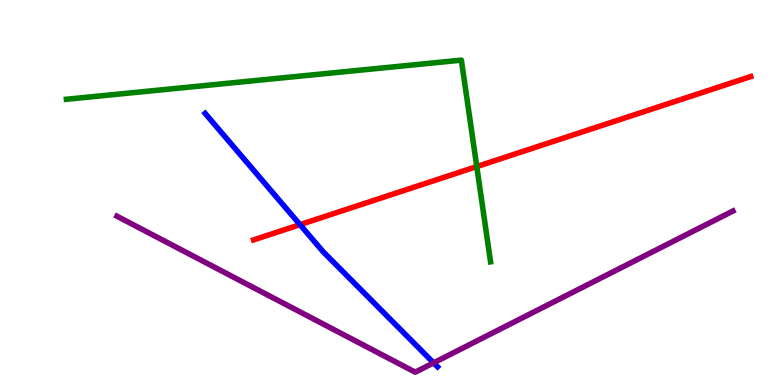[{'lines': ['blue', 'red'], 'intersections': [{'x': 3.87, 'y': 4.16}]}, {'lines': ['green', 'red'], 'intersections': [{'x': 6.15, 'y': 5.67}]}, {'lines': ['purple', 'red'], 'intersections': []}, {'lines': ['blue', 'green'], 'intersections': []}, {'lines': ['blue', 'purple'], 'intersections': [{'x': 5.6, 'y': 0.575}]}, {'lines': ['green', 'purple'], 'intersections': []}]